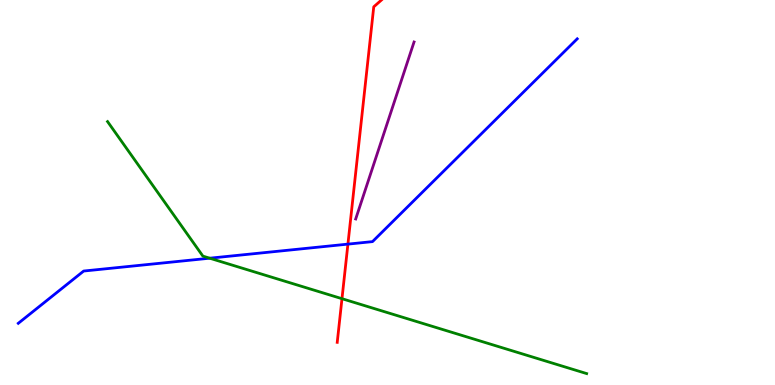[{'lines': ['blue', 'red'], 'intersections': [{'x': 4.49, 'y': 3.66}]}, {'lines': ['green', 'red'], 'intersections': [{'x': 4.41, 'y': 2.24}]}, {'lines': ['purple', 'red'], 'intersections': []}, {'lines': ['blue', 'green'], 'intersections': [{'x': 2.71, 'y': 3.29}]}, {'lines': ['blue', 'purple'], 'intersections': []}, {'lines': ['green', 'purple'], 'intersections': []}]